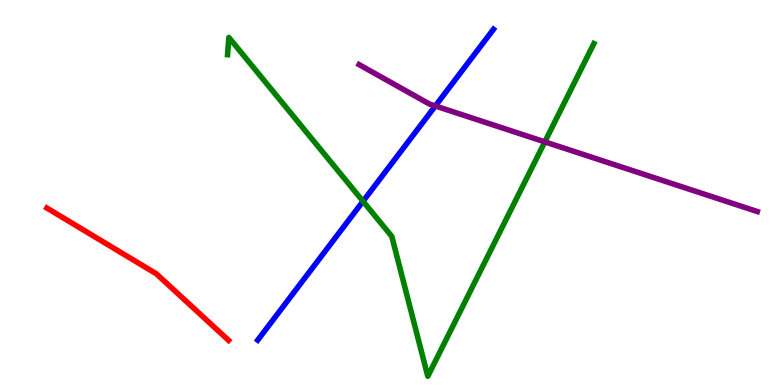[{'lines': ['blue', 'red'], 'intersections': []}, {'lines': ['green', 'red'], 'intersections': []}, {'lines': ['purple', 'red'], 'intersections': []}, {'lines': ['blue', 'green'], 'intersections': [{'x': 4.68, 'y': 4.77}]}, {'lines': ['blue', 'purple'], 'intersections': [{'x': 5.62, 'y': 7.25}]}, {'lines': ['green', 'purple'], 'intersections': [{'x': 7.03, 'y': 6.32}]}]